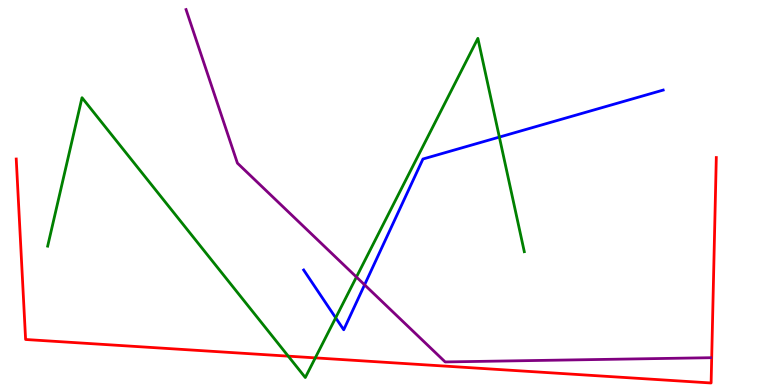[{'lines': ['blue', 'red'], 'intersections': []}, {'lines': ['green', 'red'], 'intersections': [{'x': 3.72, 'y': 0.749}, {'x': 4.07, 'y': 0.705}]}, {'lines': ['purple', 'red'], 'intersections': []}, {'lines': ['blue', 'green'], 'intersections': [{'x': 4.33, 'y': 1.75}, {'x': 6.44, 'y': 6.44}]}, {'lines': ['blue', 'purple'], 'intersections': [{'x': 4.7, 'y': 2.6}]}, {'lines': ['green', 'purple'], 'intersections': [{'x': 4.6, 'y': 2.8}]}]